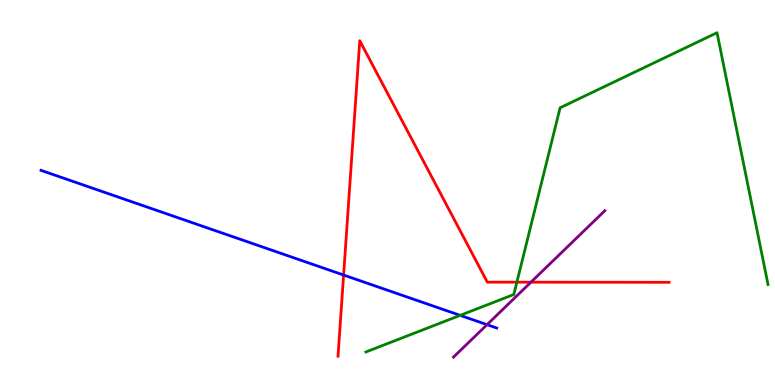[{'lines': ['blue', 'red'], 'intersections': [{'x': 4.43, 'y': 2.86}]}, {'lines': ['green', 'red'], 'intersections': [{'x': 6.67, 'y': 2.67}]}, {'lines': ['purple', 'red'], 'intersections': [{'x': 6.85, 'y': 2.67}]}, {'lines': ['blue', 'green'], 'intersections': [{'x': 5.94, 'y': 1.81}]}, {'lines': ['blue', 'purple'], 'intersections': [{'x': 6.28, 'y': 1.57}]}, {'lines': ['green', 'purple'], 'intersections': []}]